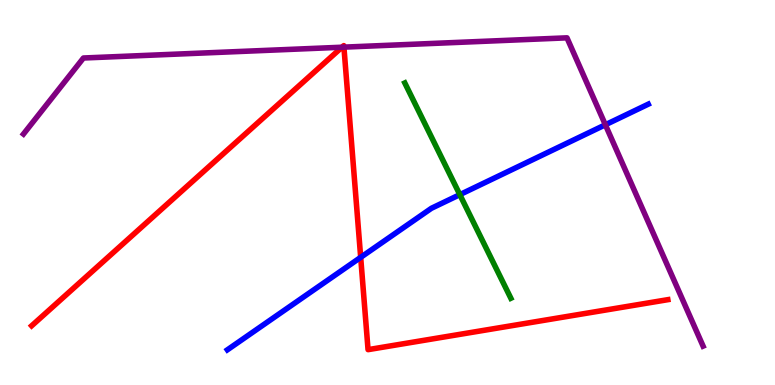[{'lines': ['blue', 'red'], 'intersections': [{'x': 4.65, 'y': 3.32}]}, {'lines': ['green', 'red'], 'intersections': []}, {'lines': ['purple', 'red'], 'intersections': [{'x': 4.41, 'y': 8.77}, {'x': 4.44, 'y': 8.78}]}, {'lines': ['blue', 'green'], 'intersections': [{'x': 5.93, 'y': 4.94}]}, {'lines': ['blue', 'purple'], 'intersections': [{'x': 7.81, 'y': 6.76}]}, {'lines': ['green', 'purple'], 'intersections': []}]